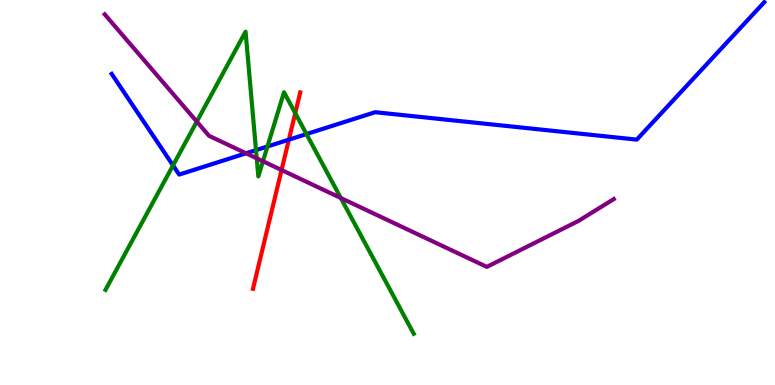[{'lines': ['blue', 'red'], 'intersections': [{'x': 3.73, 'y': 6.37}]}, {'lines': ['green', 'red'], 'intersections': [{'x': 3.81, 'y': 7.06}]}, {'lines': ['purple', 'red'], 'intersections': [{'x': 3.63, 'y': 5.58}]}, {'lines': ['blue', 'green'], 'intersections': [{'x': 2.23, 'y': 5.7}, {'x': 3.3, 'y': 6.1}, {'x': 3.45, 'y': 6.2}, {'x': 3.95, 'y': 6.52}]}, {'lines': ['blue', 'purple'], 'intersections': [{'x': 3.17, 'y': 6.02}]}, {'lines': ['green', 'purple'], 'intersections': [{'x': 2.54, 'y': 6.84}, {'x': 3.31, 'y': 5.89}, {'x': 3.39, 'y': 5.81}, {'x': 4.4, 'y': 4.86}]}]